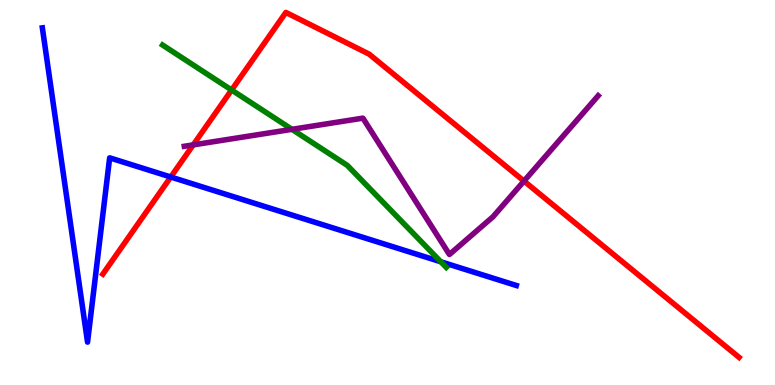[{'lines': ['blue', 'red'], 'intersections': [{'x': 2.2, 'y': 5.4}]}, {'lines': ['green', 'red'], 'intersections': [{'x': 2.99, 'y': 7.66}]}, {'lines': ['purple', 'red'], 'intersections': [{'x': 2.49, 'y': 6.24}, {'x': 6.76, 'y': 5.3}]}, {'lines': ['blue', 'green'], 'intersections': [{'x': 5.69, 'y': 3.2}]}, {'lines': ['blue', 'purple'], 'intersections': []}, {'lines': ['green', 'purple'], 'intersections': [{'x': 3.77, 'y': 6.64}]}]